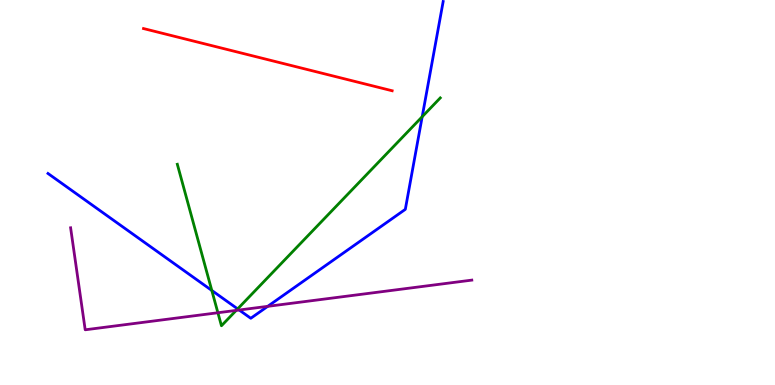[{'lines': ['blue', 'red'], 'intersections': []}, {'lines': ['green', 'red'], 'intersections': []}, {'lines': ['purple', 'red'], 'intersections': []}, {'lines': ['blue', 'green'], 'intersections': [{'x': 2.73, 'y': 2.46}, {'x': 3.07, 'y': 1.98}, {'x': 5.45, 'y': 6.97}]}, {'lines': ['blue', 'purple'], 'intersections': [{'x': 3.09, 'y': 1.95}, {'x': 3.45, 'y': 2.04}]}, {'lines': ['green', 'purple'], 'intersections': [{'x': 2.81, 'y': 1.88}, {'x': 3.05, 'y': 1.94}]}]